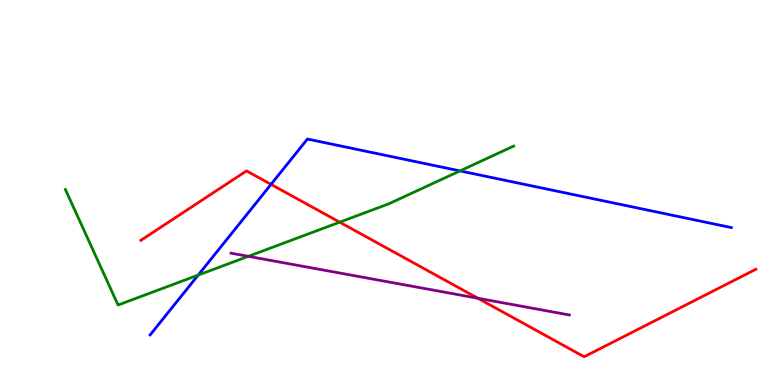[{'lines': ['blue', 'red'], 'intersections': [{'x': 3.5, 'y': 5.21}]}, {'lines': ['green', 'red'], 'intersections': [{'x': 4.38, 'y': 4.23}]}, {'lines': ['purple', 'red'], 'intersections': [{'x': 6.17, 'y': 2.25}]}, {'lines': ['blue', 'green'], 'intersections': [{'x': 2.56, 'y': 2.85}, {'x': 5.94, 'y': 5.56}]}, {'lines': ['blue', 'purple'], 'intersections': []}, {'lines': ['green', 'purple'], 'intersections': [{'x': 3.2, 'y': 3.34}]}]